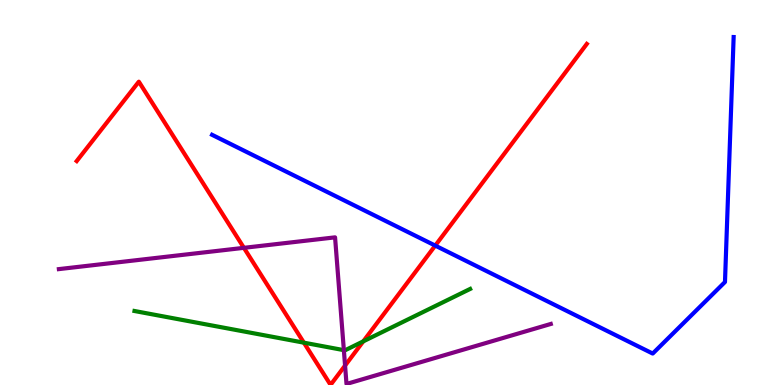[{'lines': ['blue', 'red'], 'intersections': [{'x': 5.62, 'y': 3.62}]}, {'lines': ['green', 'red'], 'intersections': [{'x': 3.92, 'y': 1.1}, {'x': 4.69, 'y': 1.13}]}, {'lines': ['purple', 'red'], 'intersections': [{'x': 3.15, 'y': 3.56}, {'x': 4.45, 'y': 0.504}]}, {'lines': ['blue', 'green'], 'intersections': []}, {'lines': ['blue', 'purple'], 'intersections': []}, {'lines': ['green', 'purple'], 'intersections': [{'x': 4.44, 'y': 0.905}]}]